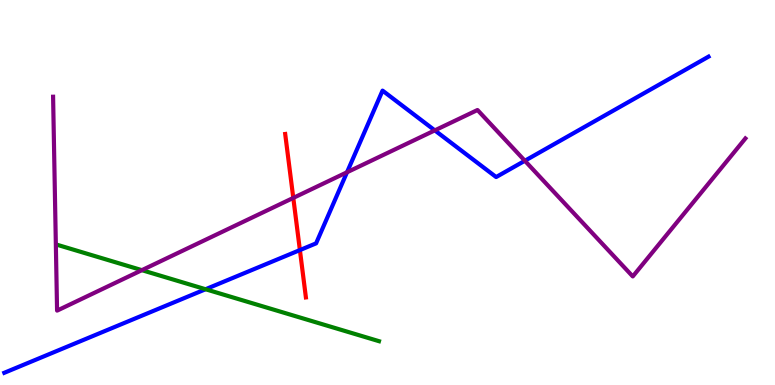[{'lines': ['blue', 'red'], 'intersections': [{'x': 3.87, 'y': 3.5}]}, {'lines': ['green', 'red'], 'intersections': []}, {'lines': ['purple', 'red'], 'intersections': [{'x': 3.78, 'y': 4.86}]}, {'lines': ['blue', 'green'], 'intersections': [{'x': 2.65, 'y': 2.49}]}, {'lines': ['blue', 'purple'], 'intersections': [{'x': 4.48, 'y': 5.53}, {'x': 5.61, 'y': 6.61}, {'x': 6.77, 'y': 5.82}]}, {'lines': ['green', 'purple'], 'intersections': [{'x': 1.83, 'y': 2.98}]}]